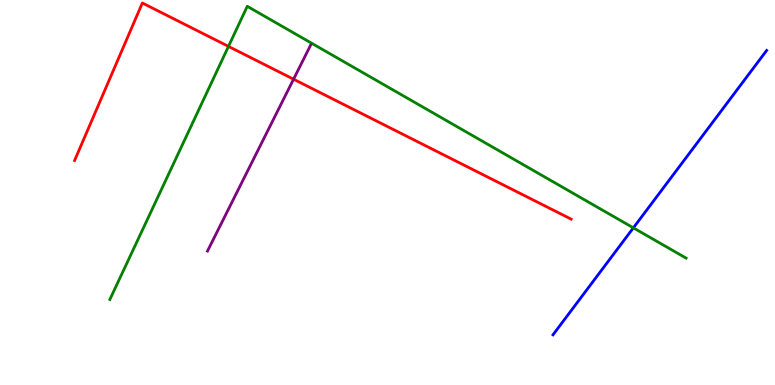[{'lines': ['blue', 'red'], 'intersections': []}, {'lines': ['green', 'red'], 'intersections': [{'x': 2.95, 'y': 8.79}]}, {'lines': ['purple', 'red'], 'intersections': [{'x': 3.79, 'y': 7.94}]}, {'lines': ['blue', 'green'], 'intersections': [{'x': 8.17, 'y': 4.08}]}, {'lines': ['blue', 'purple'], 'intersections': []}, {'lines': ['green', 'purple'], 'intersections': []}]